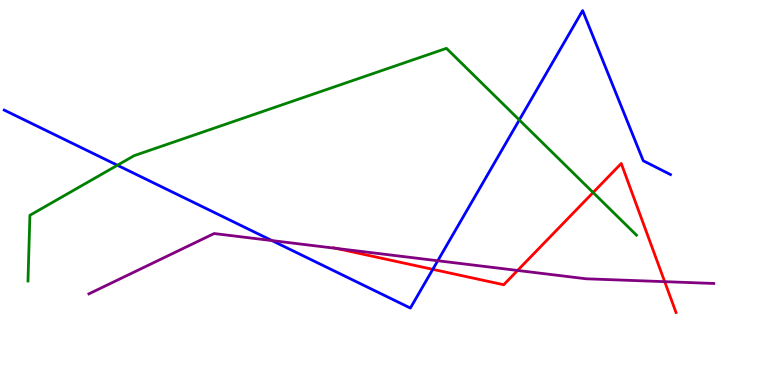[{'lines': ['blue', 'red'], 'intersections': [{'x': 5.58, 'y': 3.0}]}, {'lines': ['green', 'red'], 'intersections': [{'x': 7.65, 'y': 5.0}]}, {'lines': ['purple', 'red'], 'intersections': [{'x': 4.34, 'y': 3.55}, {'x': 6.68, 'y': 2.98}, {'x': 8.58, 'y': 2.68}]}, {'lines': ['blue', 'green'], 'intersections': [{'x': 1.51, 'y': 5.71}, {'x': 6.7, 'y': 6.88}]}, {'lines': ['blue', 'purple'], 'intersections': [{'x': 3.51, 'y': 3.75}, {'x': 5.65, 'y': 3.23}]}, {'lines': ['green', 'purple'], 'intersections': []}]